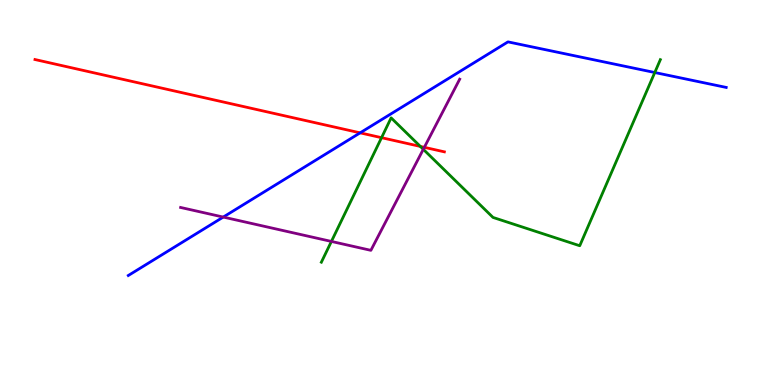[{'lines': ['blue', 'red'], 'intersections': [{'x': 4.65, 'y': 6.55}]}, {'lines': ['green', 'red'], 'intersections': [{'x': 4.92, 'y': 6.42}, {'x': 5.42, 'y': 6.2}]}, {'lines': ['purple', 'red'], 'intersections': [{'x': 5.48, 'y': 6.17}]}, {'lines': ['blue', 'green'], 'intersections': [{'x': 8.45, 'y': 8.12}]}, {'lines': ['blue', 'purple'], 'intersections': [{'x': 2.88, 'y': 4.36}]}, {'lines': ['green', 'purple'], 'intersections': [{'x': 4.28, 'y': 3.73}, {'x': 5.46, 'y': 6.12}]}]